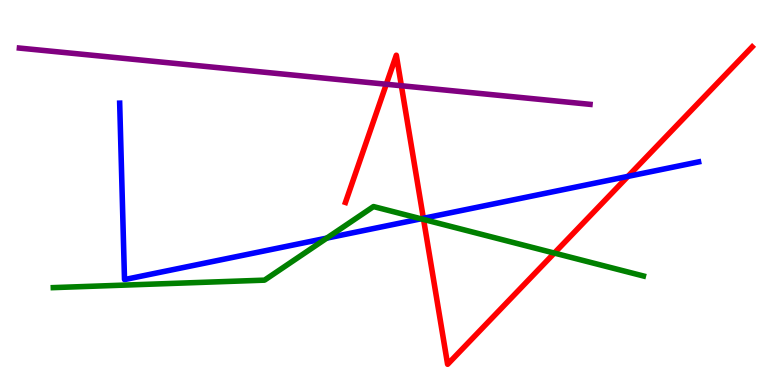[{'lines': ['blue', 'red'], 'intersections': [{'x': 5.46, 'y': 4.33}, {'x': 8.1, 'y': 5.42}]}, {'lines': ['green', 'red'], 'intersections': [{'x': 5.47, 'y': 4.3}, {'x': 7.15, 'y': 3.43}]}, {'lines': ['purple', 'red'], 'intersections': [{'x': 4.98, 'y': 7.81}, {'x': 5.18, 'y': 7.77}]}, {'lines': ['blue', 'green'], 'intersections': [{'x': 4.22, 'y': 3.82}, {'x': 5.43, 'y': 4.32}]}, {'lines': ['blue', 'purple'], 'intersections': []}, {'lines': ['green', 'purple'], 'intersections': []}]